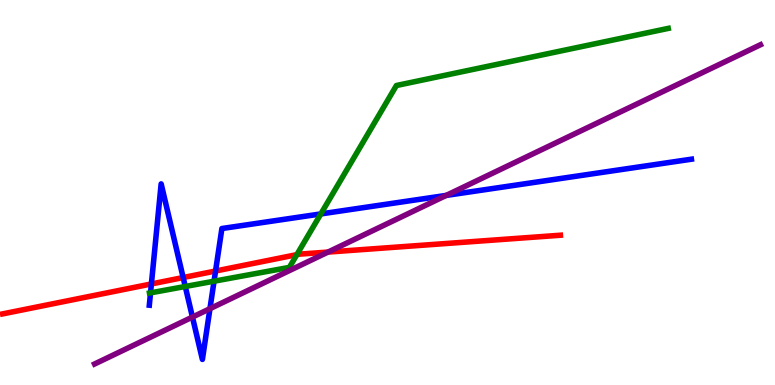[{'lines': ['blue', 'red'], 'intersections': [{'x': 1.95, 'y': 2.63}, {'x': 2.36, 'y': 2.79}, {'x': 2.78, 'y': 2.96}]}, {'lines': ['green', 'red'], 'intersections': [{'x': 3.83, 'y': 3.39}]}, {'lines': ['purple', 'red'], 'intersections': [{'x': 4.23, 'y': 3.45}]}, {'lines': ['blue', 'green'], 'intersections': [{'x': 1.94, 'y': 2.39}, {'x': 2.39, 'y': 2.56}, {'x': 2.76, 'y': 2.7}, {'x': 4.14, 'y': 4.44}]}, {'lines': ['blue', 'purple'], 'intersections': [{'x': 2.48, 'y': 1.76}, {'x': 2.71, 'y': 1.98}, {'x': 5.76, 'y': 4.92}]}, {'lines': ['green', 'purple'], 'intersections': []}]